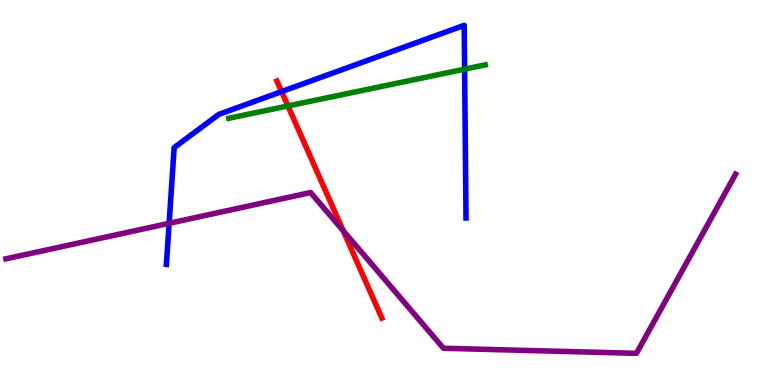[{'lines': ['blue', 'red'], 'intersections': [{'x': 3.63, 'y': 7.62}]}, {'lines': ['green', 'red'], 'intersections': [{'x': 3.72, 'y': 7.25}]}, {'lines': ['purple', 'red'], 'intersections': [{'x': 4.43, 'y': 4.01}]}, {'lines': ['blue', 'green'], 'intersections': [{'x': 6.0, 'y': 8.2}]}, {'lines': ['blue', 'purple'], 'intersections': [{'x': 2.18, 'y': 4.2}]}, {'lines': ['green', 'purple'], 'intersections': []}]